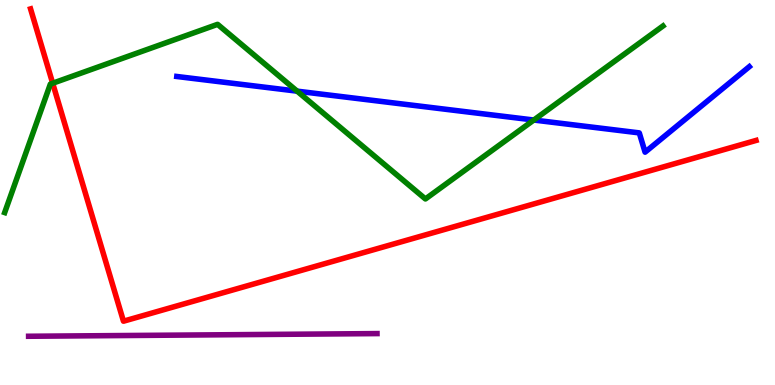[{'lines': ['blue', 'red'], 'intersections': []}, {'lines': ['green', 'red'], 'intersections': [{'x': 0.68, 'y': 7.84}]}, {'lines': ['purple', 'red'], 'intersections': []}, {'lines': ['blue', 'green'], 'intersections': [{'x': 3.83, 'y': 7.63}, {'x': 6.89, 'y': 6.88}]}, {'lines': ['blue', 'purple'], 'intersections': []}, {'lines': ['green', 'purple'], 'intersections': []}]